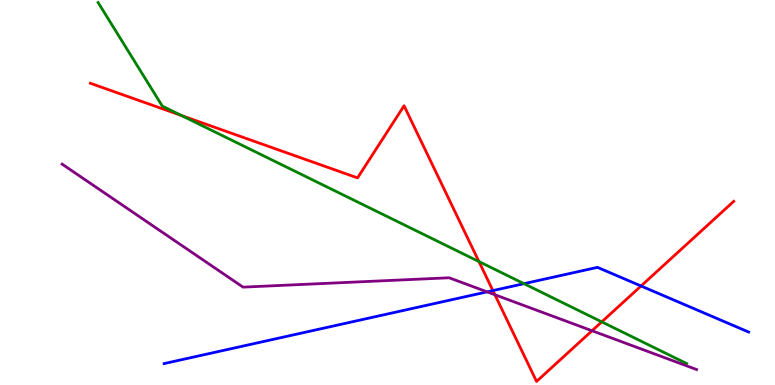[{'lines': ['blue', 'red'], 'intersections': [{'x': 6.36, 'y': 2.45}, {'x': 8.27, 'y': 2.57}]}, {'lines': ['green', 'red'], 'intersections': [{'x': 2.34, 'y': 7.0}, {'x': 6.18, 'y': 3.21}, {'x': 7.76, 'y': 1.64}]}, {'lines': ['purple', 'red'], 'intersections': [{'x': 6.39, 'y': 2.34}, {'x': 7.64, 'y': 1.41}]}, {'lines': ['blue', 'green'], 'intersections': [{'x': 6.76, 'y': 2.63}]}, {'lines': ['blue', 'purple'], 'intersections': [{'x': 6.29, 'y': 2.42}]}, {'lines': ['green', 'purple'], 'intersections': []}]